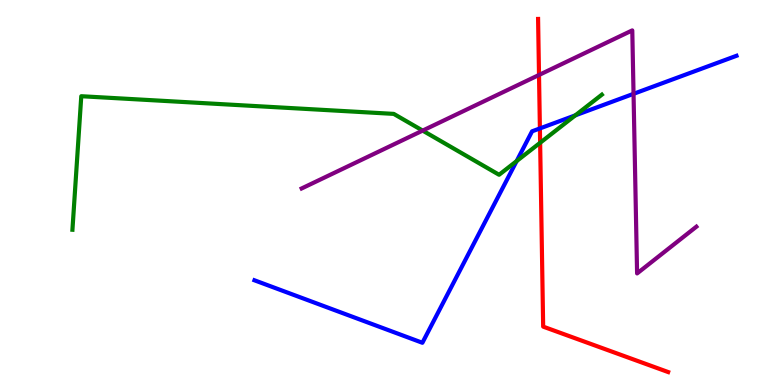[{'lines': ['blue', 'red'], 'intersections': [{'x': 6.97, 'y': 6.66}]}, {'lines': ['green', 'red'], 'intersections': [{'x': 6.97, 'y': 6.29}]}, {'lines': ['purple', 'red'], 'intersections': [{'x': 6.96, 'y': 8.05}]}, {'lines': ['blue', 'green'], 'intersections': [{'x': 6.67, 'y': 5.82}, {'x': 7.42, 'y': 7.0}]}, {'lines': ['blue', 'purple'], 'intersections': [{'x': 8.17, 'y': 7.56}]}, {'lines': ['green', 'purple'], 'intersections': [{'x': 5.45, 'y': 6.61}]}]